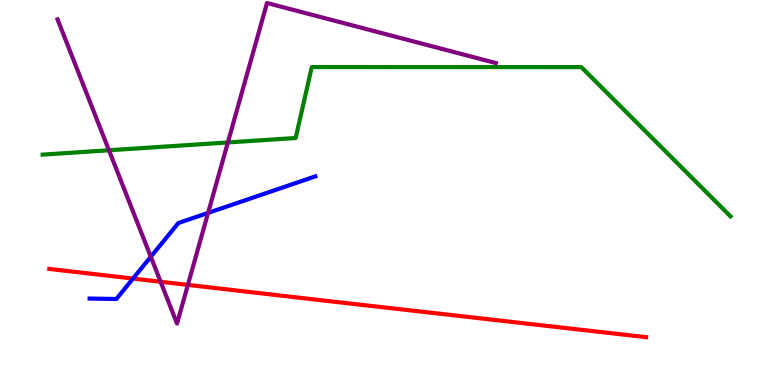[{'lines': ['blue', 'red'], 'intersections': [{'x': 1.72, 'y': 2.76}]}, {'lines': ['green', 'red'], 'intersections': []}, {'lines': ['purple', 'red'], 'intersections': [{'x': 2.07, 'y': 2.68}, {'x': 2.42, 'y': 2.6}]}, {'lines': ['blue', 'green'], 'intersections': []}, {'lines': ['blue', 'purple'], 'intersections': [{'x': 1.95, 'y': 3.33}, {'x': 2.68, 'y': 4.47}]}, {'lines': ['green', 'purple'], 'intersections': [{'x': 1.41, 'y': 6.1}, {'x': 2.94, 'y': 6.3}]}]